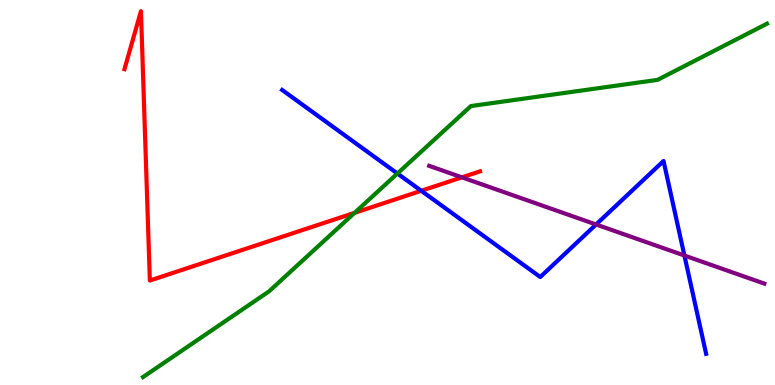[{'lines': ['blue', 'red'], 'intersections': [{'x': 5.44, 'y': 5.04}]}, {'lines': ['green', 'red'], 'intersections': [{'x': 4.58, 'y': 4.47}]}, {'lines': ['purple', 'red'], 'intersections': [{'x': 5.96, 'y': 5.39}]}, {'lines': ['blue', 'green'], 'intersections': [{'x': 5.13, 'y': 5.49}]}, {'lines': ['blue', 'purple'], 'intersections': [{'x': 7.69, 'y': 4.17}, {'x': 8.83, 'y': 3.36}]}, {'lines': ['green', 'purple'], 'intersections': []}]